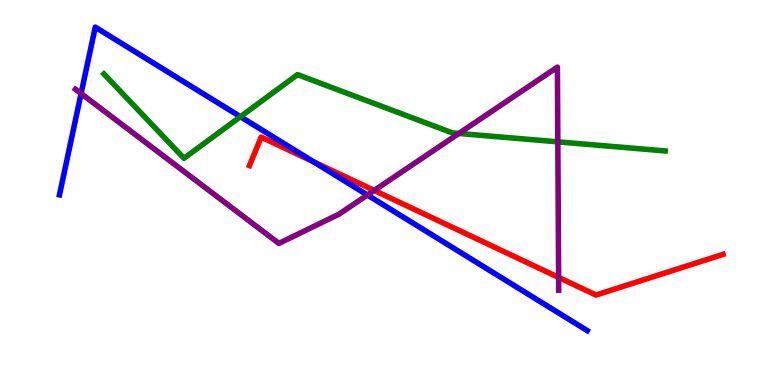[{'lines': ['blue', 'red'], 'intersections': [{'x': 4.05, 'y': 5.8}]}, {'lines': ['green', 'red'], 'intersections': []}, {'lines': ['purple', 'red'], 'intersections': [{'x': 4.83, 'y': 5.05}, {'x': 7.21, 'y': 2.79}]}, {'lines': ['blue', 'green'], 'intersections': [{'x': 3.1, 'y': 6.97}]}, {'lines': ['blue', 'purple'], 'intersections': [{'x': 1.05, 'y': 7.57}, {'x': 4.74, 'y': 4.93}]}, {'lines': ['green', 'purple'], 'intersections': [{'x': 5.92, 'y': 6.53}, {'x': 7.2, 'y': 6.32}]}]